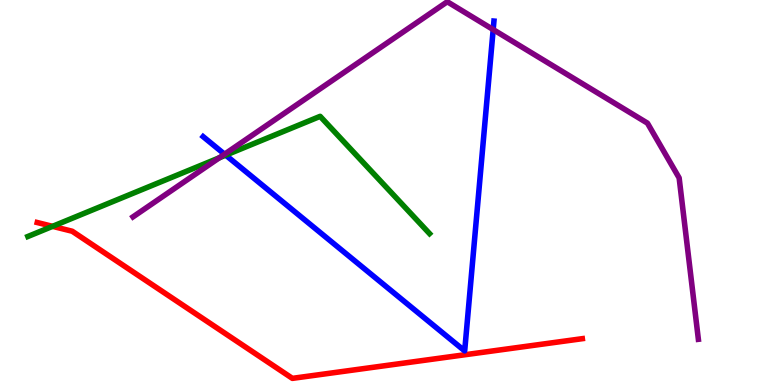[{'lines': ['blue', 'red'], 'intersections': []}, {'lines': ['green', 'red'], 'intersections': [{'x': 0.678, 'y': 4.12}]}, {'lines': ['purple', 'red'], 'intersections': []}, {'lines': ['blue', 'green'], 'intersections': [{'x': 2.91, 'y': 5.97}]}, {'lines': ['blue', 'purple'], 'intersections': [{'x': 2.9, 'y': 5.99}, {'x': 6.36, 'y': 9.23}]}, {'lines': ['green', 'purple'], 'intersections': [{'x': 2.83, 'y': 5.9}]}]